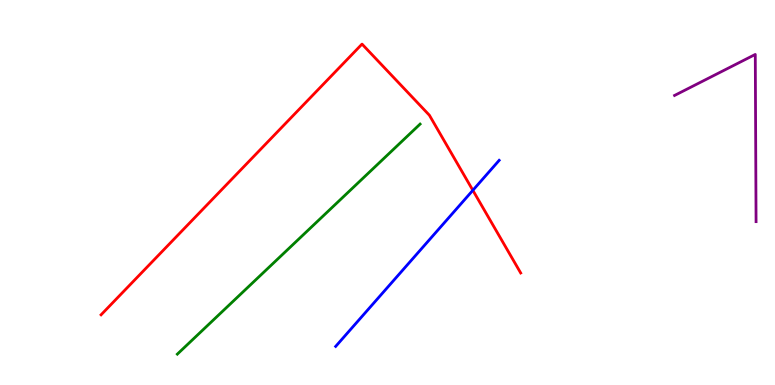[{'lines': ['blue', 'red'], 'intersections': [{'x': 6.1, 'y': 5.06}]}, {'lines': ['green', 'red'], 'intersections': []}, {'lines': ['purple', 'red'], 'intersections': []}, {'lines': ['blue', 'green'], 'intersections': []}, {'lines': ['blue', 'purple'], 'intersections': []}, {'lines': ['green', 'purple'], 'intersections': []}]